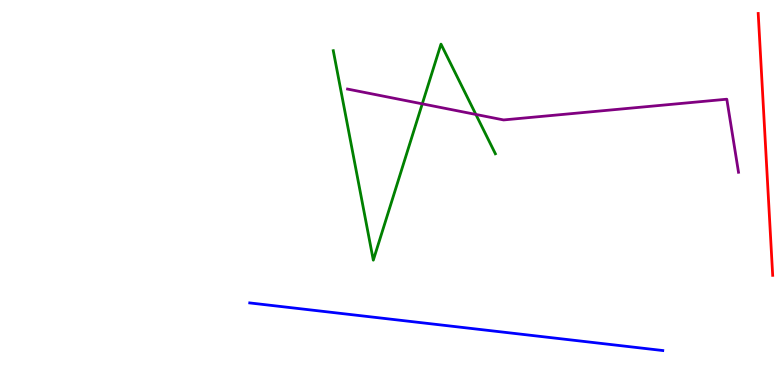[{'lines': ['blue', 'red'], 'intersections': []}, {'lines': ['green', 'red'], 'intersections': []}, {'lines': ['purple', 'red'], 'intersections': []}, {'lines': ['blue', 'green'], 'intersections': []}, {'lines': ['blue', 'purple'], 'intersections': []}, {'lines': ['green', 'purple'], 'intersections': [{'x': 5.45, 'y': 7.3}, {'x': 6.14, 'y': 7.03}]}]